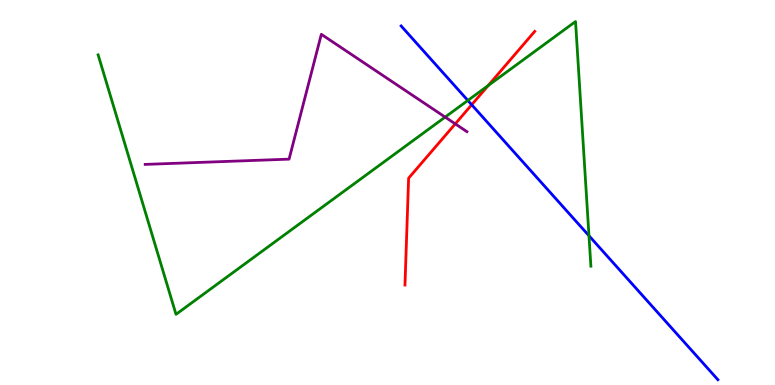[{'lines': ['blue', 'red'], 'intersections': [{'x': 6.09, 'y': 7.28}]}, {'lines': ['green', 'red'], 'intersections': [{'x': 6.3, 'y': 7.78}]}, {'lines': ['purple', 'red'], 'intersections': [{'x': 5.87, 'y': 6.78}]}, {'lines': ['blue', 'green'], 'intersections': [{'x': 6.04, 'y': 7.39}, {'x': 7.6, 'y': 3.88}]}, {'lines': ['blue', 'purple'], 'intersections': []}, {'lines': ['green', 'purple'], 'intersections': [{'x': 5.74, 'y': 6.96}]}]